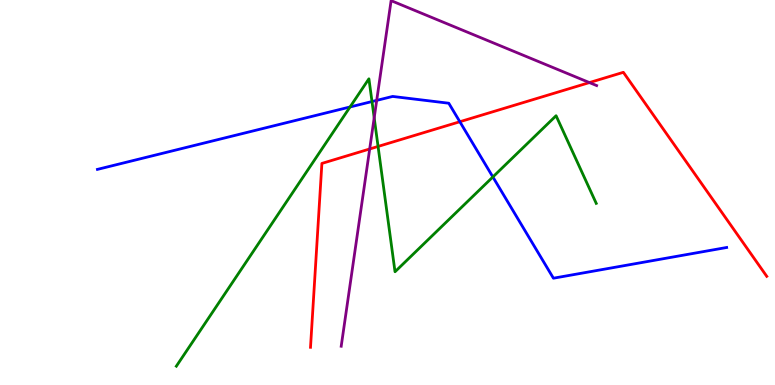[{'lines': ['blue', 'red'], 'intersections': [{'x': 5.93, 'y': 6.84}]}, {'lines': ['green', 'red'], 'intersections': [{'x': 4.88, 'y': 6.2}]}, {'lines': ['purple', 'red'], 'intersections': [{'x': 4.77, 'y': 6.13}, {'x': 7.61, 'y': 7.86}]}, {'lines': ['blue', 'green'], 'intersections': [{'x': 4.52, 'y': 7.22}, {'x': 4.8, 'y': 7.36}, {'x': 6.36, 'y': 5.4}]}, {'lines': ['blue', 'purple'], 'intersections': [{'x': 4.86, 'y': 7.39}]}, {'lines': ['green', 'purple'], 'intersections': [{'x': 4.83, 'y': 6.94}]}]